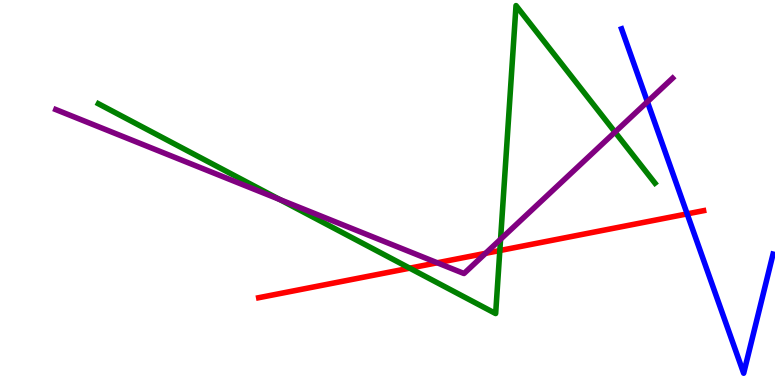[{'lines': ['blue', 'red'], 'intersections': [{'x': 8.87, 'y': 4.44}]}, {'lines': ['green', 'red'], 'intersections': [{'x': 5.29, 'y': 3.03}, {'x': 6.45, 'y': 3.49}]}, {'lines': ['purple', 'red'], 'intersections': [{'x': 5.64, 'y': 3.17}, {'x': 6.26, 'y': 3.42}]}, {'lines': ['blue', 'green'], 'intersections': []}, {'lines': ['blue', 'purple'], 'intersections': [{'x': 8.35, 'y': 7.36}]}, {'lines': ['green', 'purple'], 'intersections': [{'x': 3.61, 'y': 4.82}, {'x': 6.46, 'y': 3.79}, {'x': 7.94, 'y': 6.57}]}]